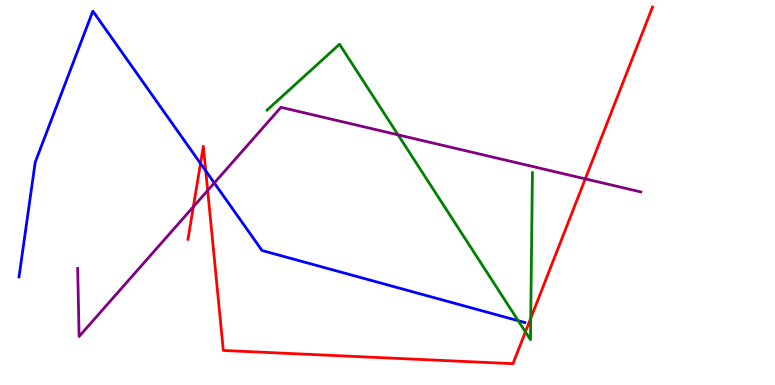[{'lines': ['blue', 'red'], 'intersections': [{'x': 2.59, 'y': 5.75}, {'x': 2.66, 'y': 5.56}]}, {'lines': ['green', 'red'], 'intersections': [{'x': 6.78, 'y': 1.38}, {'x': 6.85, 'y': 1.73}]}, {'lines': ['purple', 'red'], 'intersections': [{'x': 2.49, 'y': 4.63}, {'x': 2.68, 'y': 5.05}, {'x': 7.55, 'y': 5.35}]}, {'lines': ['blue', 'green'], 'intersections': [{'x': 6.69, 'y': 1.67}]}, {'lines': ['blue', 'purple'], 'intersections': [{'x': 2.77, 'y': 5.25}]}, {'lines': ['green', 'purple'], 'intersections': [{'x': 5.14, 'y': 6.5}]}]